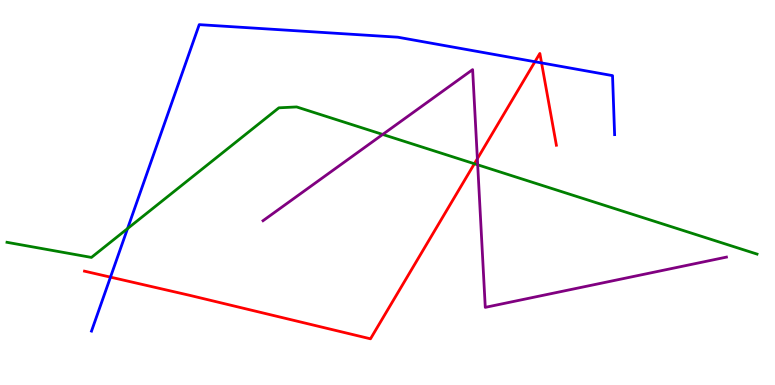[{'lines': ['blue', 'red'], 'intersections': [{'x': 1.43, 'y': 2.8}, {'x': 6.9, 'y': 8.4}, {'x': 6.99, 'y': 8.37}]}, {'lines': ['green', 'red'], 'intersections': [{'x': 6.12, 'y': 5.75}]}, {'lines': ['purple', 'red'], 'intersections': [{'x': 6.16, 'y': 5.88}]}, {'lines': ['blue', 'green'], 'intersections': [{'x': 1.65, 'y': 4.06}]}, {'lines': ['blue', 'purple'], 'intersections': []}, {'lines': ['green', 'purple'], 'intersections': [{'x': 4.94, 'y': 6.51}, {'x': 6.16, 'y': 5.72}]}]